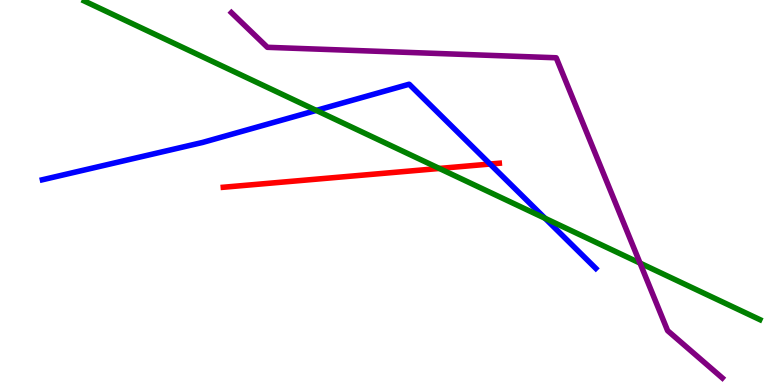[{'lines': ['blue', 'red'], 'intersections': [{'x': 6.32, 'y': 5.74}]}, {'lines': ['green', 'red'], 'intersections': [{'x': 5.67, 'y': 5.62}]}, {'lines': ['purple', 'red'], 'intersections': []}, {'lines': ['blue', 'green'], 'intersections': [{'x': 4.08, 'y': 7.13}, {'x': 7.03, 'y': 4.33}]}, {'lines': ['blue', 'purple'], 'intersections': []}, {'lines': ['green', 'purple'], 'intersections': [{'x': 8.26, 'y': 3.17}]}]